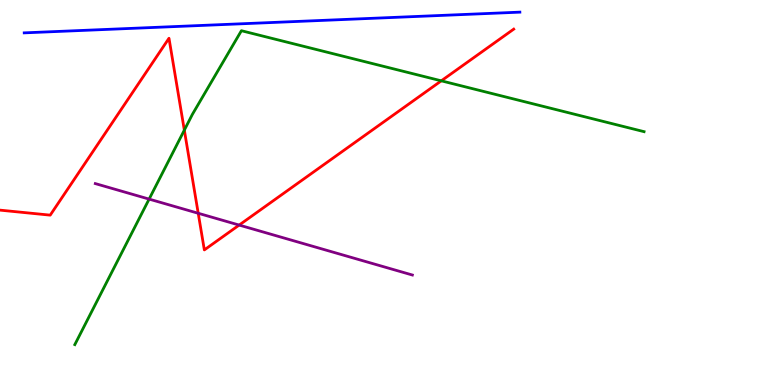[{'lines': ['blue', 'red'], 'intersections': []}, {'lines': ['green', 'red'], 'intersections': [{'x': 2.38, 'y': 6.62}, {'x': 5.69, 'y': 7.9}]}, {'lines': ['purple', 'red'], 'intersections': [{'x': 2.56, 'y': 4.46}, {'x': 3.09, 'y': 4.15}]}, {'lines': ['blue', 'green'], 'intersections': []}, {'lines': ['blue', 'purple'], 'intersections': []}, {'lines': ['green', 'purple'], 'intersections': [{'x': 1.92, 'y': 4.83}]}]